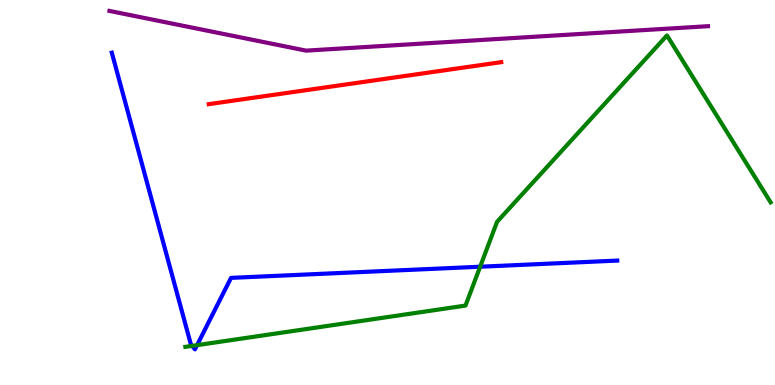[{'lines': ['blue', 'red'], 'intersections': []}, {'lines': ['green', 'red'], 'intersections': []}, {'lines': ['purple', 'red'], 'intersections': []}, {'lines': ['blue', 'green'], 'intersections': [{'x': 2.48, 'y': 1.02}, {'x': 2.54, 'y': 1.04}, {'x': 6.2, 'y': 3.07}]}, {'lines': ['blue', 'purple'], 'intersections': []}, {'lines': ['green', 'purple'], 'intersections': []}]